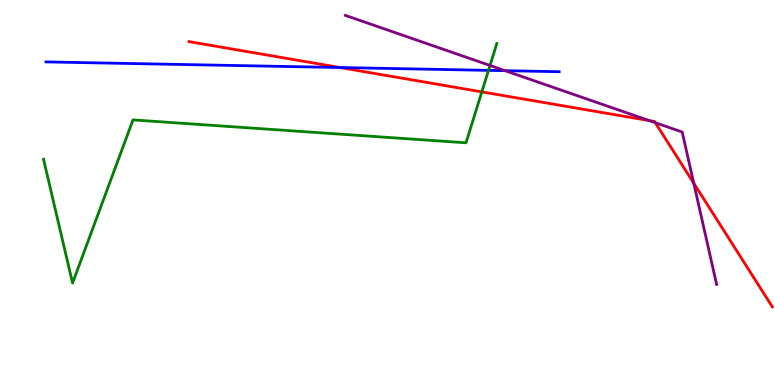[{'lines': ['blue', 'red'], 'intersections': [{'x': 4.39, 'y': 8.25}]}, {'lines': ['green', 'red'], 'intersections': [{'x': 6.22, 'y': 7.61}]}, {'lines': ['purple', 'red'], 'intersections': [{'x': 8.38, 'y': 6.87}, {'x': 8.46, 'y': 6.81}, {'x': 8.95, 'y': 5.24}]}, {'lines': ['blue', 'green'], 'intersections': [{'x': 6.3, 'y': 8.17}]}, {'lines': ['blue', 'purple'], 'intersections': [{'x': 6.52, 'y': 8.16}]}, {'lines': ['green', 'purple'], 'intersections': [{'x': 6.32, 'y': 8.3}]}]